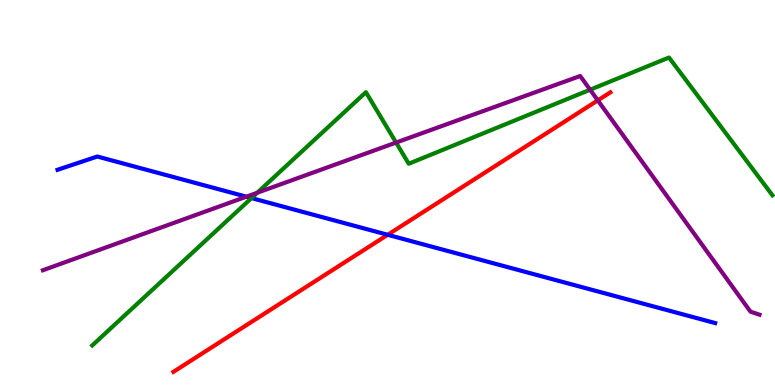[{'lines': ['blue', 'red'], 'intersections': [{'x': 5.0, 'y': 3.9}]}, {'lines': ['green', 'red'], 'intersections': []}, {'lines': ['purple', 'red'], 'intersections': [{'x': 7.71, 'y': 7.39}]}, {'lines': ['blue', 'green'], 'intersections': [{'x': 3.25, 'y': 4.86}]}, {'lines': ['blue', 'purple'], 'intersections': [{'x': 3.18, 'y': 4.89}]}, {'lines': ['green', 'purple'], 'intersections': [{'x': 3.32, 'y': 4.99}, {'x': 5.11, 'y': 6.3}, {'x': 7.61, 'y': 7.67}]}]